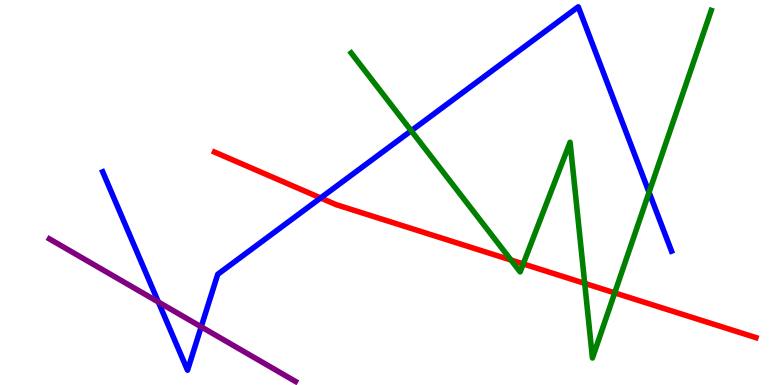[{'lines': ['blue', 'red'], 'intersections': [{'x': 4.14, 'y': 4.86}]}, {'lines': ['green', 'red'], 'intersections': [{'x': 6.59, 'y': 3.25}, {'x': 6.75, 'y': 3.15}, {'x': 7.54, 'y': 2.64}, {'x': 7.93, 'y': 2.39}]}, {'lines': ['purple', 'red'], 'intersections': []}, {'lines': ['blue', 'green'], 'intersections': [{'x': 5.31, 'y': 6.6}, {'x': 8.38, 'y': 5.0}]}, {'lines': ['blue', 'purple'], 'intersections': [{'x': 2.04, 'y': 2.16}, {'x': 2.6, 'y': 1.51}]}, {'lines': ['green', 'purple'], 'intersections': []}]